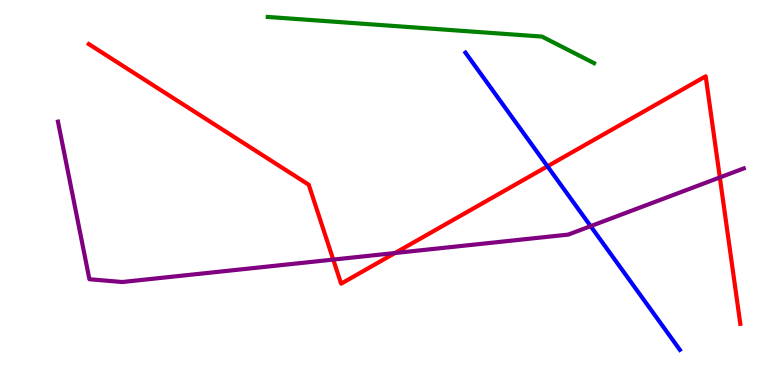[{'lines': ['blue', 'red'], 'intersections': [{'x': 7.06, 'y': 5.68}]}, {'lines': ['green', 'red'], 'intersections': []}, {'lines': ['purple', 'red'], 'intersections': [{'x': 4.3, 'y': 3.26}, {'x': 5.1, 'y': 3.43}, {'x': 9.29, 'y': 5.39}]}, {'lines': ['blue', 'green'], 'intersections': []}, {'lines': ['blue', 'purple'], 'intersections': [{'x': 7.62, 'y': 4.13}]}, {'lines': ['green', 'purple'], 'intersections': []}]